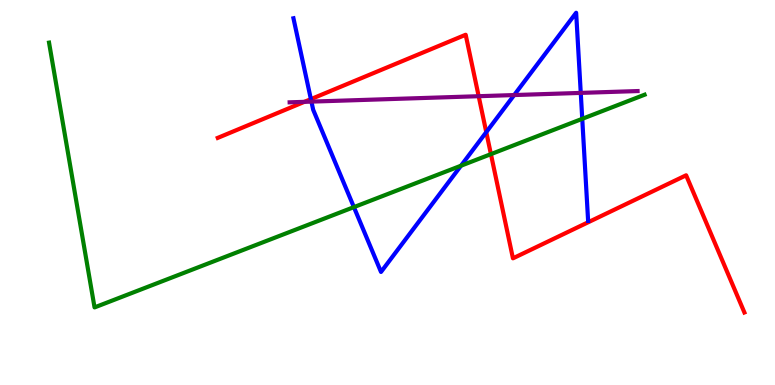[{'lines': ['blue', 'red'], 'intersections': [{'x': 4.01, 'y': 7.42}, {'x': 6.27, 'y': 6.57}]}, {'lines': ['green', 'red'], 'intersections': [{'x': 6.33, 'y': 6.0}]}, {'lines': ['purple', 'red'], 'intersections': [{'x': 3.93, 'y': 7.35}, {'x': 6.18, 'y': 7.5}]}, {'lines': ['blue', 'green'], 'intersections': [{'x': 4.57, 'y': 4.62}, {'x': 5.95, 'y': 5.7}, {'x': 7.51, 'y': 6.91}]}, {'lines': ['blue', 'purple'], 'intersections': [{'x': 4.02, 'y': 7.36}, {'x': 6.63, 'y': 7.53}, {'x': 7.49, 'y': 7.59}]}, {'lines': ['green', 'purple'], 'intersections': []}]